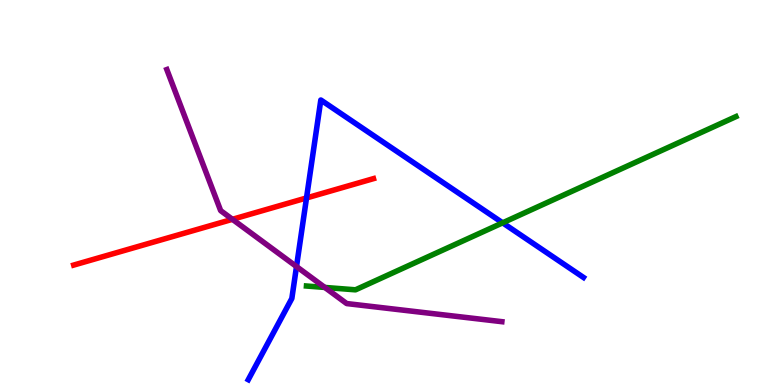[{'lines': ['blue', 'red'], 'intersections': [{'x': 3.96, 'y': 4.86}]}, {'lines': ['green', 'red'], 'intersections': []}, {'lines': ['purple', 'red'], 'intersections': [{'x': 3.0, 'y': 4.3}]}, {'lines': ['blue', 'green'], 'intersections': [{'x': 6.49, 'y': 4.21}]}, {'lines': ['blue', 'purple'], 'intersections': [{'x': 3.83, 'y': 3.08}]}, {'lines': ['green', 'purple'], 'intersections': [{'x': 4.19, 'y': 2.53}]}]